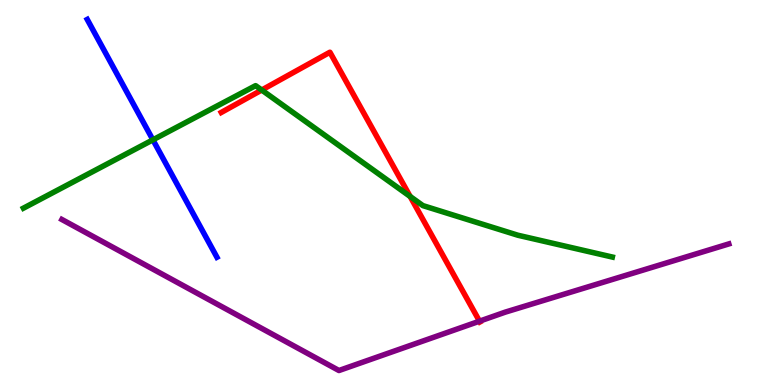[{'lines': ['blue', 'red'], 'intersections': []}, {'lines': ['green', 'red'], 'intersections': [{'x': 3.38, 'y': 7.66}, {'x': 5.29, 'y': 4.9}]}, {'lines': ['purple', 'red'], 'intersections': [{'x': 6.19, 'y': 1.66}]}, {'lines': ['blue', 'green'], 'intersections': [{'x': 1.97, 'y': 6.37}]}, {'lines': ['blue', 'purple'], 'intersections': []}, {'lines': ['green', 'purple'], 'intersections': []}]